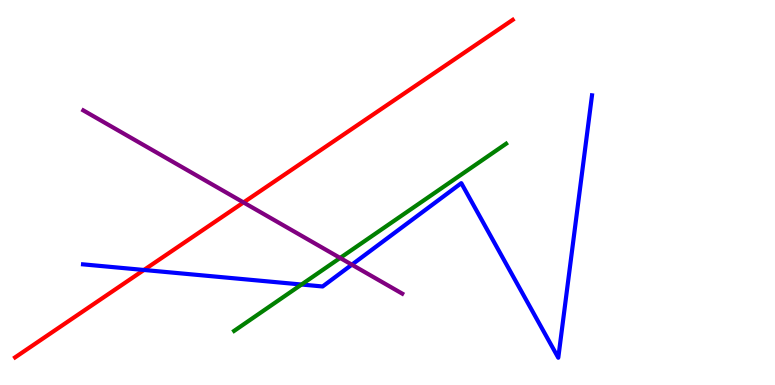[{'lines': ['blue', 'red'], 'intersections': [{'x': 1.86, 'y': 2.99}]}, {'lines': ['green', 'red'], 'intersections': []}, {'lines': ['purple', 'red'], 'intersections': [{'x': 3.14, 'y': 4.74}]}, {'lines': ['blue', 'green'], 'intersections': [{'x': 3.89, 'y': 2.61}]}, {'lines': ['blue', 'purple'], 'intersections': [{'x': 4.54, 'y': 3.13}]}, {'lines': ['green', 'purple'], 'intersections': [{'x': 4.39, 'y': 3.3}]}]